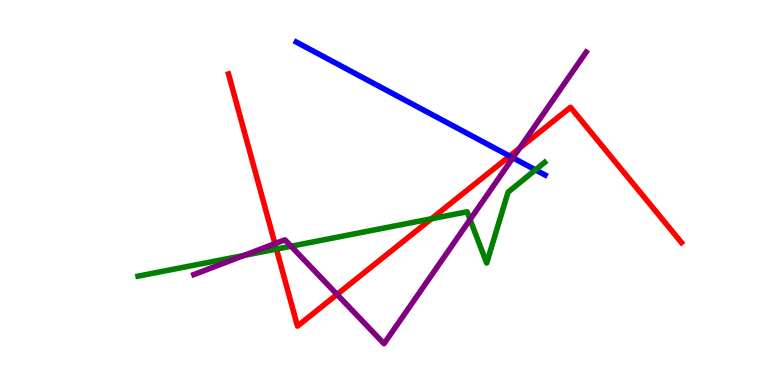[{'lines': ['blue', 'red'], 'intersections': [{'x': 6.58, 'y': 5.95}]}, {'lines': ['green', 'red'], 'intersections': [{'x': 3.57, 'y': 3.53}, {'x': 5.57, 'y': 4.32}]}, {'lines': ['purple', 'red'], 'intersections': [{'x': 3.55, 'y': 3.67}, {'x': 4.35, 'y': 2.35}, {'x': 6.7, 'y': 6.15}]}, {'lines': ['blue', 'green'], 'intersections': [{'x': 6.91, 'y': 5.59}]}, {'lines': ['blue', 'purple'], 'intersections': [{'x': 6.62, 'y': 5.9}]}, {'lines': ['green', 'purple'], 'intersections': [{'x': 3.15, 'y': 3.37}, {'x': 3.76, 'y': 3.6}, {'x': 6.07, 'y': 4.3}]}]